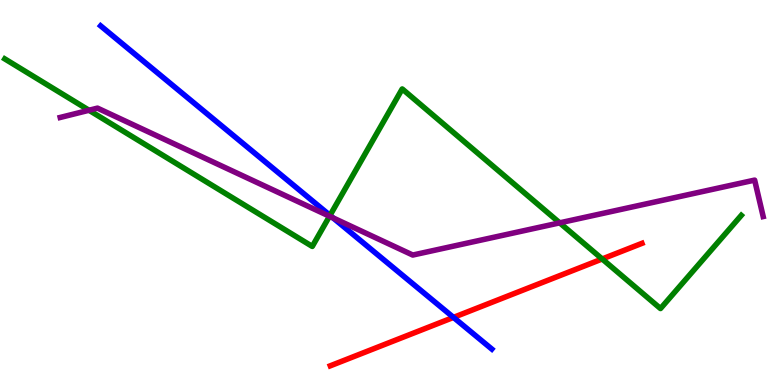[{'lines': ['blue', 'red'], 'intersections': [{'x': 5.85, 'y': 1.76}]}, {'lines': ['green', 'red'], 'intersections': [{'x': 7.77, 'y': 3.27}]}, {'lines': ['purple', 'red'], 'intersections': []}, {'lines': ['blue', 'green'], 'intersections': [{'x': 4.26, 'y': 4.41}]}, {'lines': ['blue', 'purple'], 'intersections': [{'x': 4.3, 'y': 4.34}]}, {'lines': ['green', 'purple'], 'intersections': [{'x': 1.15, 'y': 7.14}, {'x': 4.25, 'y': 4.38}, {'x': 7.22, 'y': 4.21}]}]